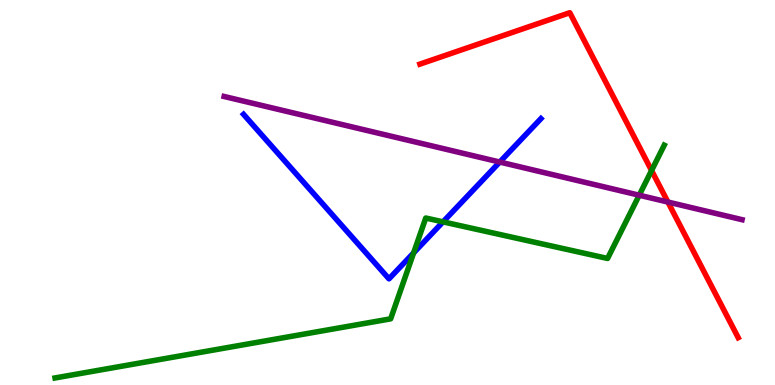[{'lines': ['blue', 'red'], 'intersections': []}, {'lines': ['green', 'red'], 'intersections': [{'x': 8.41, 'y': 5.57}]}, {'lines': ['purple', 'red'], 'intersections': [{'x': 8.62, 'y': 4.75}]}, {'lines': ['blue', 'green'], 'intersections': [{'x': 5.34, 'y': 3.43}, {'x': 5.72, 'y': 4.24}]}, {'lines': ['blue', 'purple'], 'intersections': [{'x': 6.45, 'y': 5.79}]}, {'lines': ['green', 'purple'], 'intersections': [{'x': 8.25, 'y': 4.93}]}]